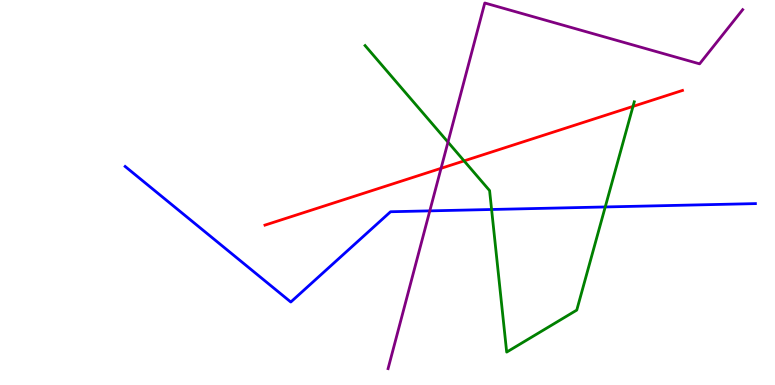[{'lines': ['blue', 'red'], 'intersections': []}, {'lines': ['green', 'red'], 'intersections': [{'x': 5.99, 'y': 5.82}, {'x': 8.17, 'y': 7.24}]}, {'lines': ['purple', 'red'], 'intersections': [{'x': 5.69, 'y': 5.63}]}, {'lines': ['blue', 'green'], 'intersections': [{'x': 6.34, 'y': 4.56}, {'x': 7.81, 'y': 4.62}]}, {'lines': ['blue', 'purple'], 'intersections': [{'x': 5.55, 'y': 4.52}]}, {'lines': ['green', 'purple'], 'intersections': [{'x': 5.78, 'y': 6.31}]}]